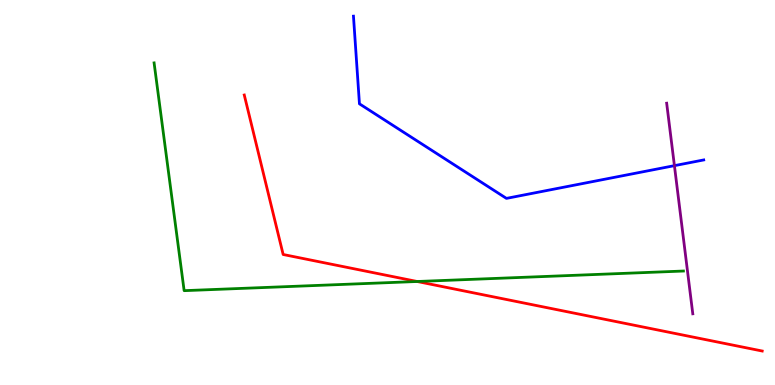[{'lines': ['blue', 'red'], 'intersections': []}, {'lines': ['green', 'red'], 'intersections': [{'x': 5.38, 'y': 2.69}]}, {'lines': ['purple', 'red'], 'intersections': []}, {'lines': ['blue', 'green'], 'intersections': []}, {'lines': ['blue', 'purple'], 'intersections': [{'x': 8.7, 'y': 5.7}]}, {'lines': ['green', 'purple'], 'intersections': []}]